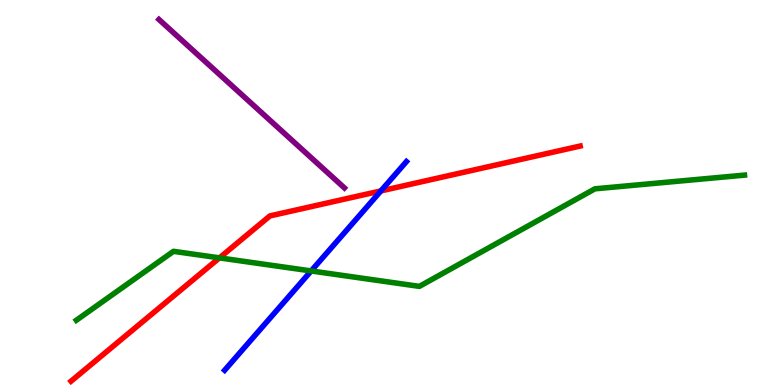[{'lines': ['blue', 'red'], 'intersections': [{'x': 4.91, 'y': 5.04}]}, {'lines': ['green', 'red'], 'intersections': [{'x': 2.83, 'y': 3.3}]}, {'lines': ['purple', 'red'], 'intersections': []}, {'lines': ['blue', 'green'], 'intersections': [{'x': 4.01, 'y': 2.96}]}, {'lines': ['blue', 'purple'], 'intersections': []}, {'lines': ['green', 'purple'], 'intersections': []}]